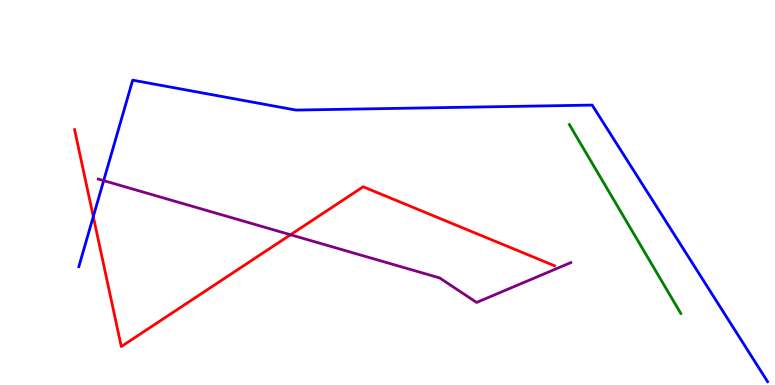[{'lines': ['blue', 'red'], 'intersections': [{'x': 1.2, 'y': 4.38}]}, {'lines': ['green', 'red'], 'intersections': []}, {'lines': ['purple', 'red'], 'intersections': [{'x': 3.75, 'y': 3.9}]}, {'lines': ['blue', 'green'], 'intersections': []}, {'lines': ['blue', 'purple'], 'intersections': [{'x': 1.34, 'y': 5.31}]}, {'lines': ['green', 'purple'], 'intersections': []}]